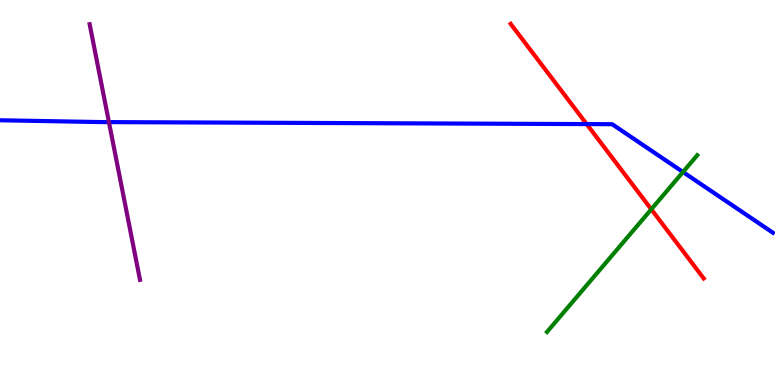[{'lines': ['blue', 'red'], 'intersections': [{'x': 7.57, 'y': 6.78}]}, {'lines': ['green', 'red'], 'intersections': [{'x': 8.4, 'y': 4.56}]}, {'lines': ['purple', 'red'], 'intersections': []}, {'lines': ['blue', 'green'], 'intersections': [{'x': 8.81, 'y': 5.53}]}, {'lines': ['blue', 'purple'], 'intersections': [{'x': 1.41, 'y': 6.83}]}, {'lines': ['green', 'purple'], 'intersections': []}]